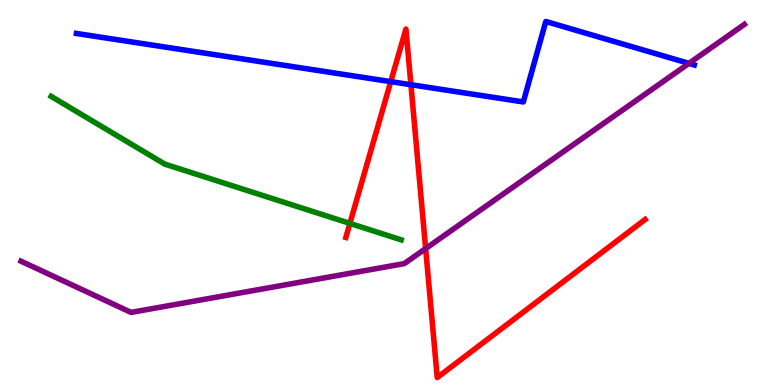[{'lines': ['blue', 'red'], 'intersections': [{'x': 5.04, 'y': 7.88}, {'x': 5.3, 'y': 7.8}]}, {'lines': ['green', 'red'], 'intersections': [{'x': 4.51, 'y': 4.2}]}, {'lines': ['purple', 'red'], 'intersections': [{'x': 5.49, 'y': 3.54}]}, {'lines': ['blue', 'green'], 'intersections': []}, {'lines': ['blue', 'purple'], 'intersections': [{'x': 8.89, 'y': 8.35}]}, {'lines': ['green', 'purple'], 'intersections': []}]